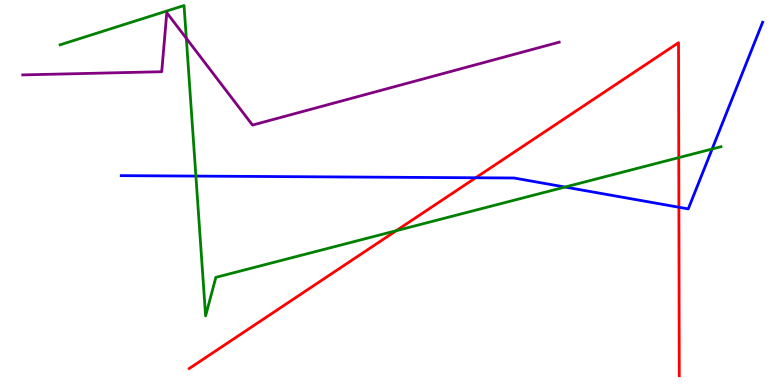[{'lines': ['blue', 'red'], 'intersections': [{'x': 6.14, 'y': 5.38}, {'x': 8.76, 'y': 4.62}]}, {'lines': ['green', 'red'], 'intersections': [{'x': 5.11, 'y': 4.01}, {'x': 8.76, 'y': 5.91}]}, {'lines': ['purple', 'red'], 'intersections': []}, {'lines': ['blue', 'green'], 'intersections': [{'x': 2.53, 'y': 5.43}, {'x': 7.29, 'y': 5.14}, {'x': 9.19, 'y': 6.13}]}, {'lines': ['blue', 'purple'], 'intersections': []}, {'lines': ['green', 'purple'], 'intersections': [{'x': 2.4, 'y': 9.0}]}]